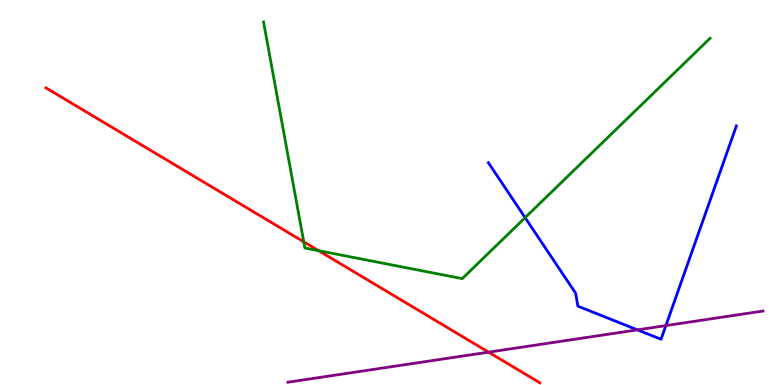[{'lines': ['blue', 'red'], 'intersections': []}, {'lines': ['green', 'red'], 'intersections': [{'x': 3.92, 'y': 3.72}, {'x': 4.11, 'y': 3.49}]}, {'lines': ['purple', 'red'], 'intersections': [{'x': 6.3, 'y': 0.853}]}, {'lines': ['blue', 'green'], 'intersections': [{'x': 6.78, 'y': 4.35}]}, {'lines': ['blue', 'purple'], 'intersections': [{'x': 8.22, 'y': 1.43}, {'x': 8.59, 'y': 1.54}]}, {'lines': ['green', 'purple'], 'intersections': []}]